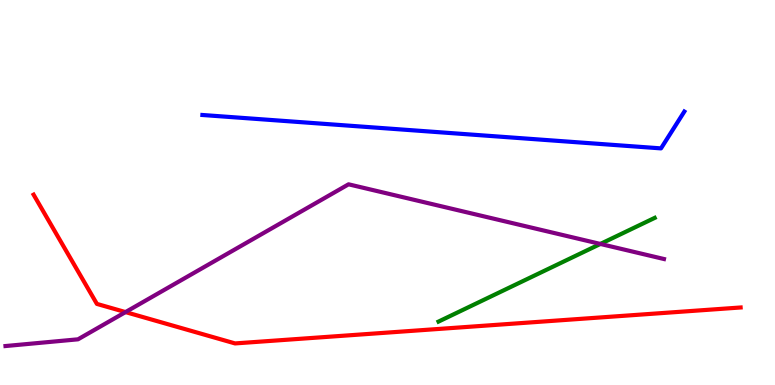[{'lines': ['blue', 'red'], 'intersections': []}, {'lines': ['green', 'red'], 'intersections': []}, {'lines': ['purple', 'red'], 'intersections': [{'x': 1.62, 'y': 1.89}]}, {'lines': ['blue', 'green'], 'intersections': []}, {'lines': ['blue', 'purple'], 'intersections': []}, {'lines': ['green', 'purple'], 'intersections': [{'x': 7.75, 'y': 3.66}]}]